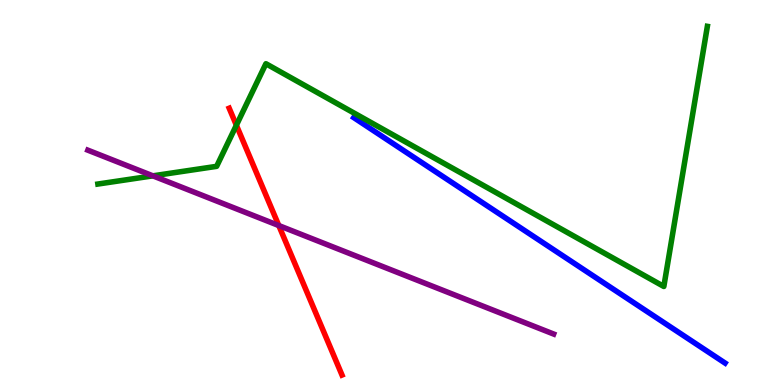[{'lines': ['blue', 'red'], 'intersections': []}, {'lines': ['green', 'red'], 'intersections': [{'x': 3.05, 'y': 6.75}]}, {'lines': ['purple', 'red'], 'intersections': [{'x': 3.6, 'y': 4.14}]}, {'lines': ['blue', 'green'], 'intersections': []}, {'lines': ['blue', 'purple'], 'intersections': []}, {'lines': ['green', 'purple'], 'intersections': [{'x': 1.97, 'y': 5.43}]}]